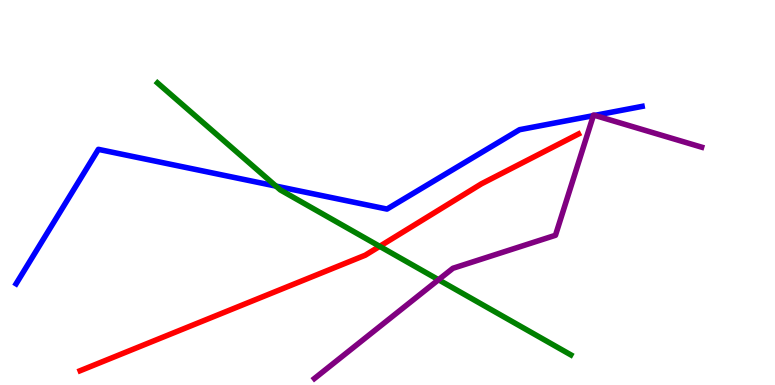[{'lines': ['blue', 'red'], 'intersections': []}, {'lines': ['green', 'red'], 'intersections': [{'x': 4.9, 'y': 3.6}]}, {'lines': ['purple', 'red'], 'intersections': []}, {'lines': ['blue', 'green'], 'intersections': [{'x': 3.56, 'y': 5.17}]}, {'lines': ['blue', 'purple'], 'intersections': [{'x': 7.66, 'y': 7.0}, {'x': 7.67, 'y': 7.0}]}, {'lines': ['green', 'purple'], 'intersections': [{'x': 5.66, 'y': 2.73}]}]